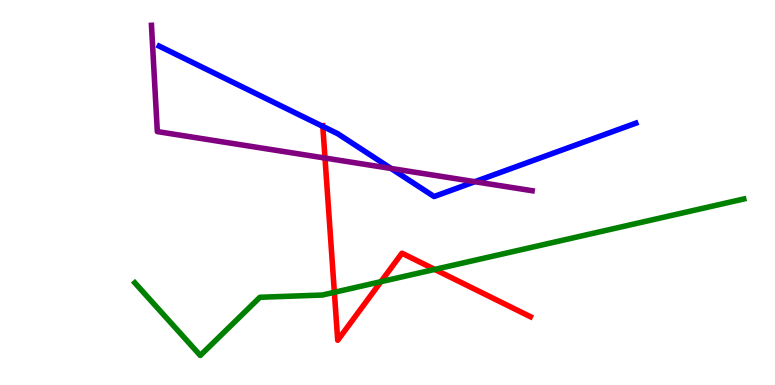[{'lines': ['blue', 'red'], 'intersections': [{'x': 4.16, 'y': 6.72}]}, {'lines': ['green', 'red'], 'intersections': [{'x': 4.31, 'y': 2.41}, {'x': 4.92, 'y': 2.68}, {'x': 5.61, 'y': 3.0}]}, {'lines': ['purple', 'red'], 'intersections': [{'x': 4.19, 'y': 5.89}]}, {'lines': ['blue', 'green'], 'intersections': []}, {'lines': ['blue', 'purple'], 'intersections': [{'x': 5.05, 'y': 5.62}, {'x': 6.13, 'y': 5.28}]}, {'lines': ['green', 'purple'], 'intersections': []}]